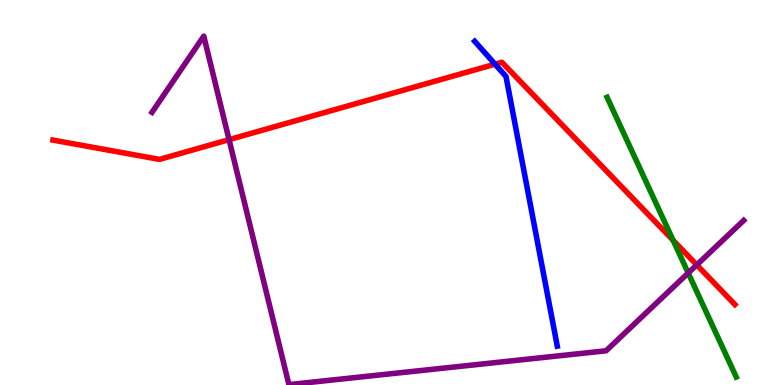[{'lines': ['blue', 'red'], 'intersections': [{'x': 6.39, 'y': 8.33}]}, {'lines': ['green', 'red'], 'intersections': [{'x': 8.69, 'y': 3.76}]}, {'lines': ['purple', 'red'], 'intersections': [{'x': 2.96, 'y': 6.37}, {'x': 8.99, 'y': 3.12}]}, {'lines': ['blue', 'green'], 'intersections': []}, {'lines': ['blue', 'purple'], 'intersections': []}, {'lines': ['green', 'purple'], 'intersections': [{'x': 8.88, 'y': 2.91}]}]